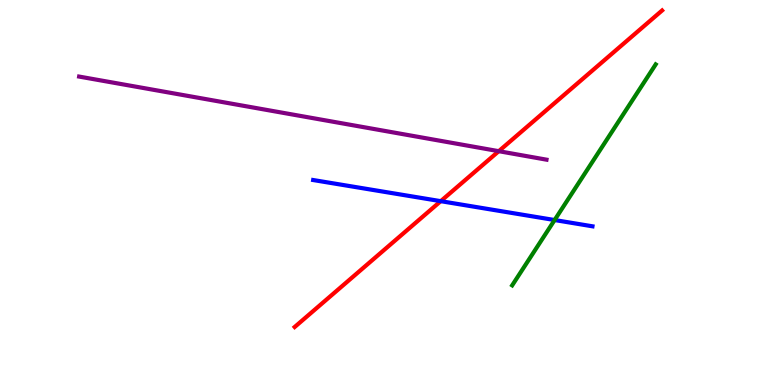[{'lines': ['blue', 'red'], 'intersections': [{'x': 5.69, 'y': 4.77}]}, {'lines': ['green', 'red'], 'intersections': []}, {'lines': ['purple', 'red'], 'intersections': [{'x': 6.44, 'y': 6.07}]}, {'lines': ['blue', 'green'], 'intersections': [{'x': 7.16, 'y': 4.28}]}, {'lines': ['blue', 'purple'], 'intersections': []}, {'lines': ['green', 'purple'], 'intersections': []}]